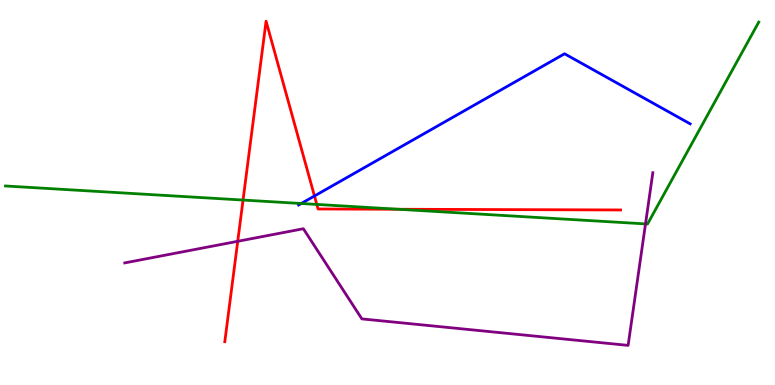[{'lines': ['blue', 'red'], 'intersections': [{'x': 4.06, 'y': 4.91}]}, {'lines': ['green', 'red'], 'intersections': [{'x': 3.14, 'y': 4.8}, {'x': 4.09, 'y': 4.69}, {'x': 5.14, 'y': 4.56}]}, {'lines': ['purple', 'red'], 'intersections': [{'x': 3.07, 'y': 3.73}]}, {'lines': ['blue', 'green'], 'intersections': [{'x': 3.89, 'y': 4.71}]}, {'lines': ['blue', 'purple'], 'intersections': []}, {'lines': ['green', 'purple'], 'intersections': [{'x': 8.33, 'y': 4.18}]}]